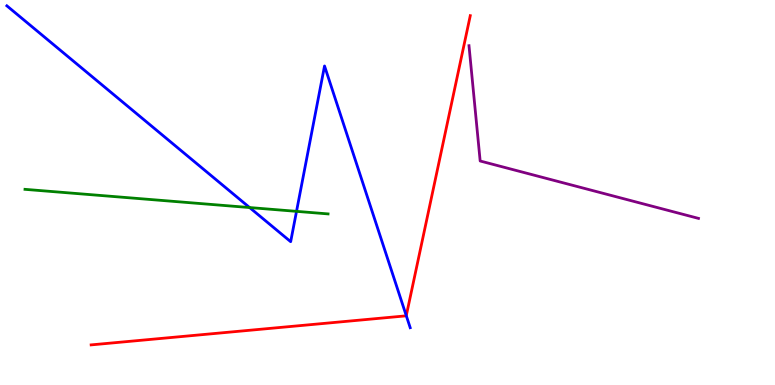[{'lines': ['blue', 'red'], 'intersections': [{'x': 5.24, 'y': 1.8}]}, {'lines': ['green', 'red'], 'intersections': []}, {'lines': ['purple', 'red'], 'intersections': []}, {'lines': ['blue', 'green'], 'intersections': [{'x': 3.22, 'y': 4.61}, {'x': 3.83, 'y': 4.51}]}, {'lines': ['blue', 'purple'], 'intersections': []}, {'lines': ['green', 'purple'], 'intersections': []}]